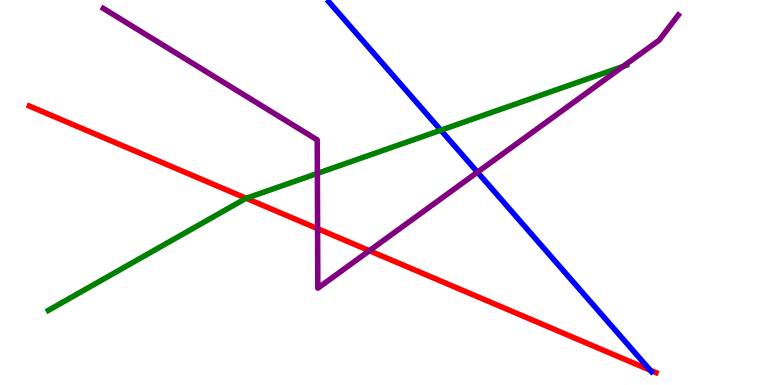[{'lines': ['blue', 'red'], 'intersections': [{'x': 8.39, 'y': 0.386}]}, {'lines': ['green', 'red'], 'intersections': [{'x': 3.18, 'y': 4.85}]}, {'lines': ['purple', 'red'], 'intersections': [{'x': 4.1, 'y': 4.06}, {'x': 4.77, 'y': 3.49}]}, {'lines': ['blue', 'green'], 'intersections': [{'x': 5.69, 'y': 6.62}]}, {'lines': ['blue', 'purple'], 'intersections': [{'x': 6.16, 'y': 5.53}]}, {'lines': ['green', 'purple'], 'intersections': [{'x': 4.1, 'y': 5.5}, {'x': 8.04, 'y': 8.27}]}]